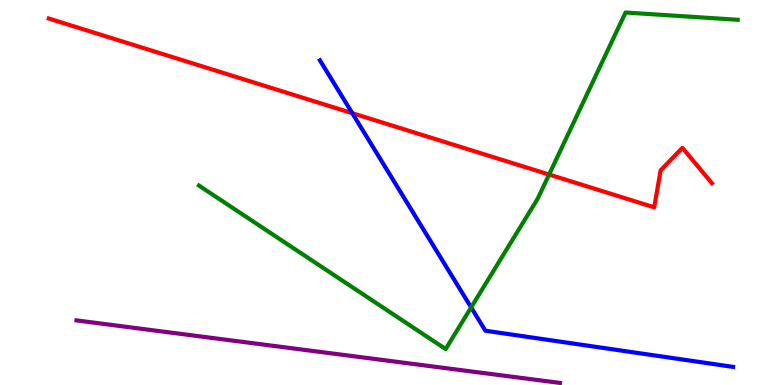[{'lines': ['blue', 'red'], 'intersections': [{'x': 4.55, 'y': 7.06}]}, {'lines': ['green', 'red'], 'intersections': [{'x': 7.09, 'y': 5.47}]}, {'lines': ['purple', 'red'], 'intersections': []}, {'lines': ['blue', 'green'], 'intersections': [{'x': 6.08, 'y': 2.02}]}, {'lines': ['blue', 'purple'], 'intersections': []}, {'lines': ['green', 'purple'], 'intersections': []}]